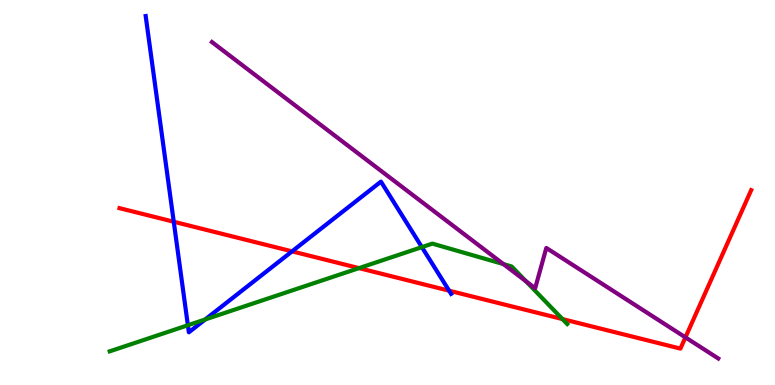[{'lines': ['blue', 'red'], 'intersections': [{'x': 2.24, 'y': 4.24}, {'x': 3.77, 'y': 3.47}, {'x': 5.8, 'y': 2.45}]}, {'lines': ['green', 'red'], 'intersections': [{'x': 4.63, 'y': 3.04}, {'x': 7.26, 'y': 1.71}]}, {'lines': ['purple', 'red'], 'intersections': [{'x': 8.84, 'y': 1.24}]}, {'lines': ['blue', 'green'], 'intersections': [{'x': 2.42, 'y': 1.55}, {'x': 2.65, 'y': 1.7}, {'x': 5.44, 'y': 3.58}]}, {'lines': ['blue', 'purple'], 'intersections': []}, {'lines': ['green', 'purple'], 'intersections': [{'x': 6.5, 'y': 3.14}, {'x': 6.79, 'y': 2.7}]}]